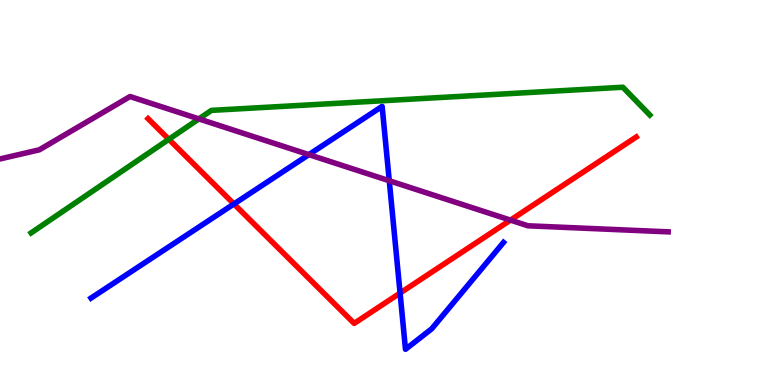[{'lines': ['blue', 'red'], 'intersections': [{'x': 3.02, 'y': 4.7}, {'x': 5.16, 'y': 2.39}]}, {'lines': ['green', 'red'], 'intersections': [{'x': 2.18, 'y': 6.38}]}, {'lines': ['purple', 'red'], 'intersections': [{'x': 6.59, 'y': 4.28}]}, {'lines': ['blue', 'green'], 'intersections': []}, {'lines': ['blue', 'purple'], 'intersections': [{'x': 3.99, 'y': 5.98}, {'x': 5.02, 'y': 5.31}]}, {'lines': ['green', 'purple'], 'intersections': [{'x': 2.57, 'y': 6.91}]}]